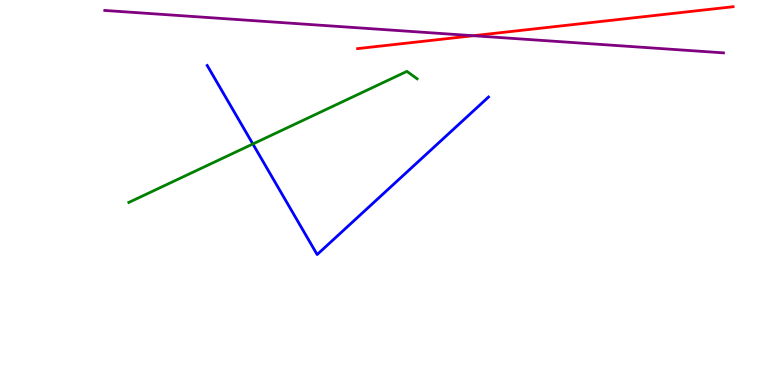[{'lines': ['blue', 'red'], 'intersections': []}, {'lines': ['green', 'red'], 'intersections': []}, {'lines': ['purple', 'red'], 'intersections': [{'x': 6.11, 'y': 9.07}]}, {'lines': ['blue', 'green'], 'intersections': [{'x': 3.26, 'y': 6.26}]}, {'lines': ['blue', 'purple'], 'intersections': []}, {'lines': ['green', 'purple'], 'intersections': []}]